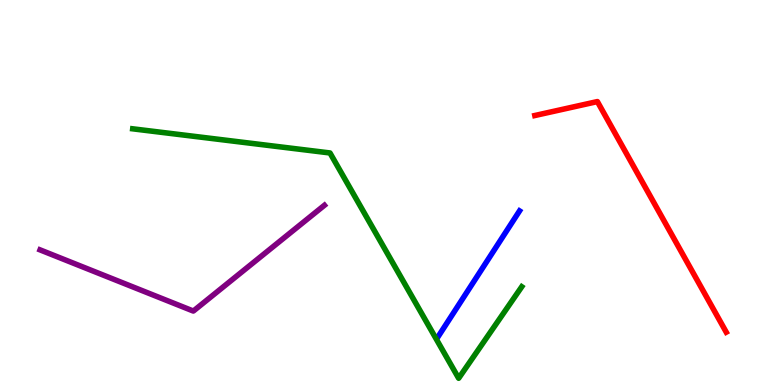[{'lines': ['blue', 'red'], 'intersections': []}, {'lines': ['green', 'red'], 'intersections': []}, {'lines': ['purple', 'red'], 'intersections': []}, {'lines': ['blue', 'green'], 'intersections': []}, {'lines': ['blue', 'purple'], 'intersections': []}, {'lines': ['green', 'purple'], 'intersections': []}]